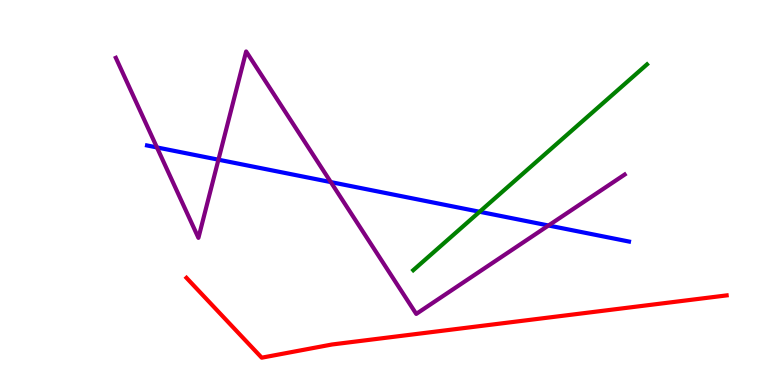[{'lines': ['blue', 'red'], 'intersections': []}, {'lines': ['green', 'red'], 'intersections': []}, {'lines': ['purple', 'red'], 'intersections': []}, {'lines': ['blue', 'green'], 'intersections': [{'x': 6.19, 'y': 4.5}]}, {'lines': ['blue', 'purple'], 'intersections': [{'x': 2.02, 'y': 6.17}, {'x': 2.82, 'y': 5.85}, {'x': 4.27, 'y': 5.27}, {'x': 7.08, 'y': 4.14}]}, {'lines': ['green', 'purple'], 'intersections': []}]